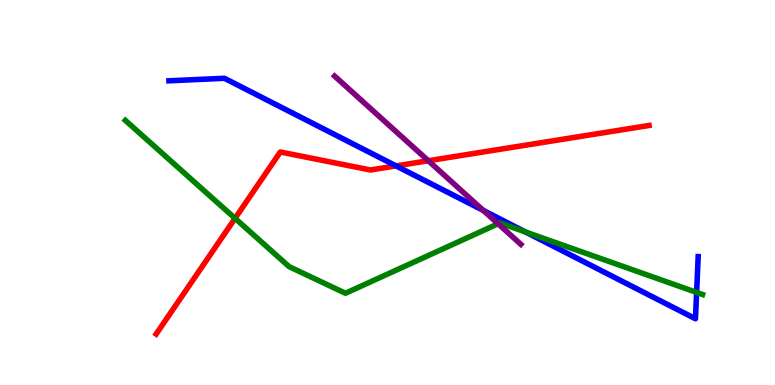[{'lines': ['blue', 'red'], 'intersections': [{'x': 5.11, 'y': 5.69}]}, {'lines': ['green', 'red'], 'intersections': [{'x': 3.03, 'y': 4.33}]}, {'lines': ['purple', 'red'], 'intersections': [{'x': 5.53, 'y': 5.82}]}, {'lines': ['blue', 'green'], 'intersections': [{'x': 6.78, 'y': 3.97}, {'x': 8.99, 'y': 2.41}]}, {'lines': ['blue', 'purple'], 'intersections': [{'x': 6.24, 'y': 4.53}]}, {'lines': ['green', 'purple'], 'intersections': [{'x': 6.43, 'y': 4.19}]}]